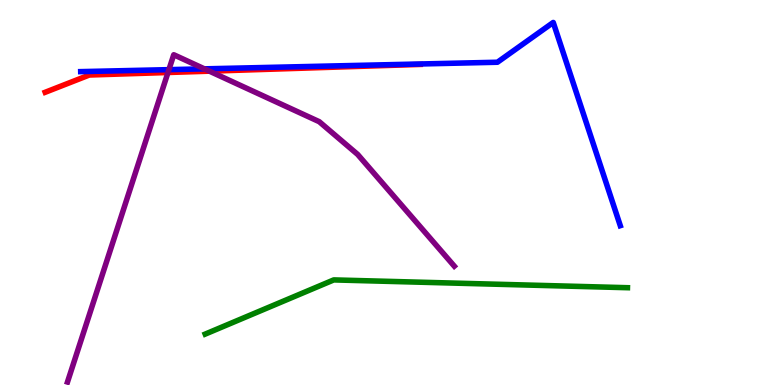[{'lines': ['blue', 'red'], 'intersections': []}, {'lines': ['green', 'red'], 'intersections': []}, {'lines': ['purple', 'red'], 'intersections': [{'x': 2.17, 'y': 8.12}, {'x': 2.7, 'y': 8.15}]}, {'lines': ['blue', 'green'], 'intersections': []}, {'lines': ['blue', 'purple'], 'intersections': [{'x': 2.18, 'y': 8.19}, {'x': 2.64, 'y': 8.21}]}, {'lines': ['green', 'purple'], 'intersections': []}]